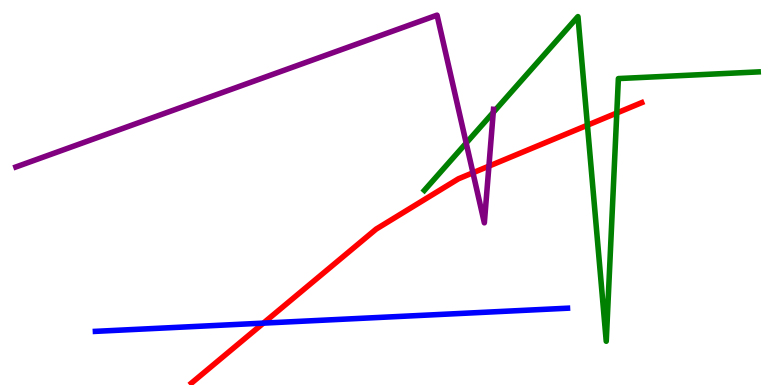[{'lines': ['blue', 'red'], 'intersections': [{'x': 3.4, 'y': 1.61}]}, {'lines': ['green', 'red'], 'intersections': [{'x': 7.58, 'y': 6.75}, {'x': 7.96, 'y': 7.07}]}, {'lines': ['purple', 'red'], 'intersections': [{'x': 6.1, 'y': 5.51}, {'x': 6.31, 'y': 5.68}]}, {'lines': ['blue', 'green'], 'intersections': []}, {'lines': ['blue', 'purple'], 'intersections': []}, {'lines': ['green', 'purple'], 'intersections': [{'x': 6.02, 'y': 6.28}, {'x': 6.36, 'y': 7.08}]}]